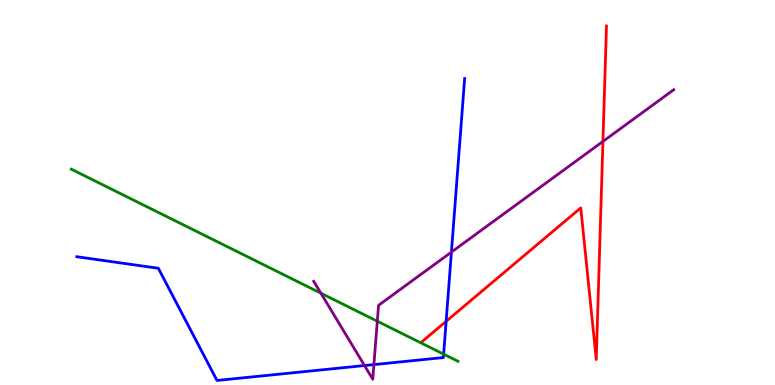[{'lines': ['blue', 'red'], 'intersections': [{'x': 5.76, 'y': 1.65}]}, {'lines': ['green', 'red'], 'intersections': []}, {'lines': ['purple', 'red'], 'intersections': [{'x': 7.78, 'y': 6.33}]}, {'lines': ['blue', 'green'], 'intersections': [{'x': 5.72, 'y': 0.801}]}, {'lines': ['blue', 'purple'], 'intersections': [{'x': 4.7, 'y': 0.505}, {'x': 4.82, 'y': 0.53}, {'x': 5.82, 'y': 3.45}]}, {'lines': ['green', 'purple'], 'intersections': [{'x': 4.14, 'y': 2.38}, {'x': 4.87, 'y': 1.66}]}]